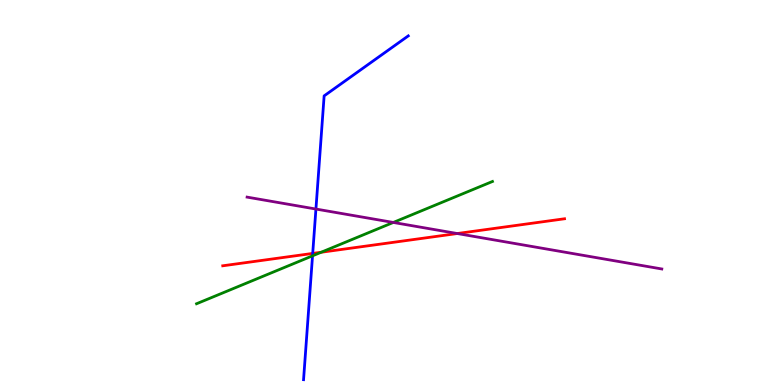[{'lines': ['blue', 'red'], 'intersections': [{'x': 4.03, 'y': 3.42}]}, {'lines': ['green', 'red'], 'intersections': [{'x': 4.14, 'y': 3.45}]}, {'lines': ['purple', 'red'], 'intersections': [{'x': 5.9, 'y': 3.93}]}, {'lines': ['blue', 'green'], 'intersections': [{'x': 4.03, 'y': 3.36}]}, {'lines': ['blue', 'purple'], 'intersections': [{'x': 4.08, 'y': 4.57}]}, {'lines': ['green', 'purple'], 'intersections': [{'x': 5.07, 'y': 4.22}]}]